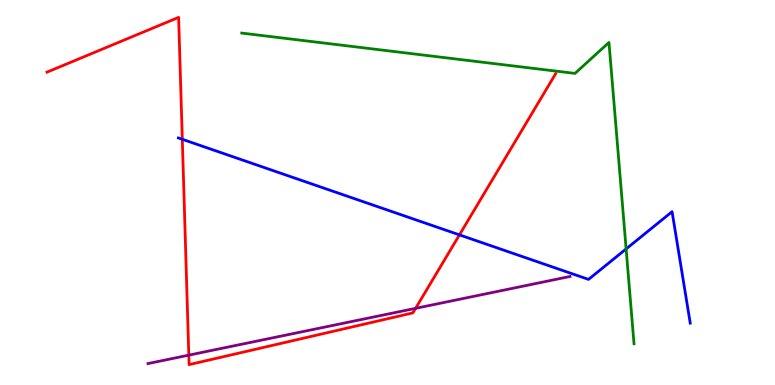[{'lines': ['blue', 'red'], 'intersections': [{'x': 2.35, 'y': 6.38}, {'x': 5.93, 'y': 3.9}]}, {'lines': ['green', 'red'], 'intersections': []}, {'lines': ['purple', 'red'], 'intersections': [{'x': 2.44, 'y': 0.776}, {'x': 5.36, 'y': 1.99}]}, {'lines': ['blue', 'green'], 'intersections': [{'x': 8.08, 'y': 3.53}]}, {'lines': ['blue', 'purple'], 'intersections': []}, {'lines': ['green', 'purple'], 'intersections': []}]